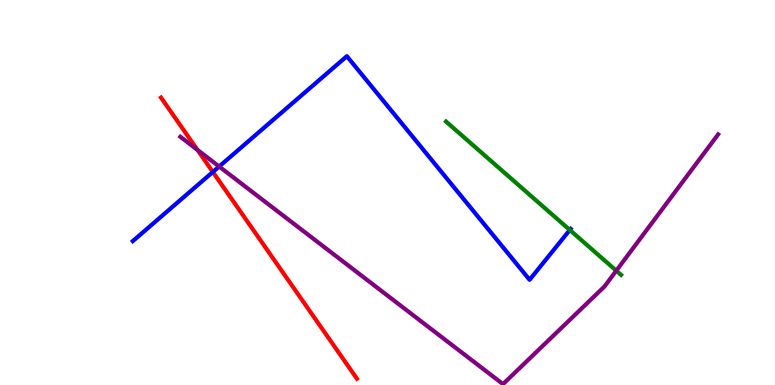[{'lines': ['blue', 'red'], 'intersections': [{'x': 2.75, 'y': 5.53}]}, {'lines': ['green', 'red'], 'intersections': []}, {'lines': ['purple', 'red'], 'intersections': [{'x': 2.55, 'y': 6.11}]}, {'lines': ['blue', 'green'], 'intersections': [{'x': 7.35, 'y': 4.03}]}, {'lines': ['blue', 'purple'], 'intersections': [{'x': 2.83, 'y': 5.67}]}, {'lines': ['green', 'purple'], 'intersections': [{'x': 7.95, 'y': 2.97}]}]